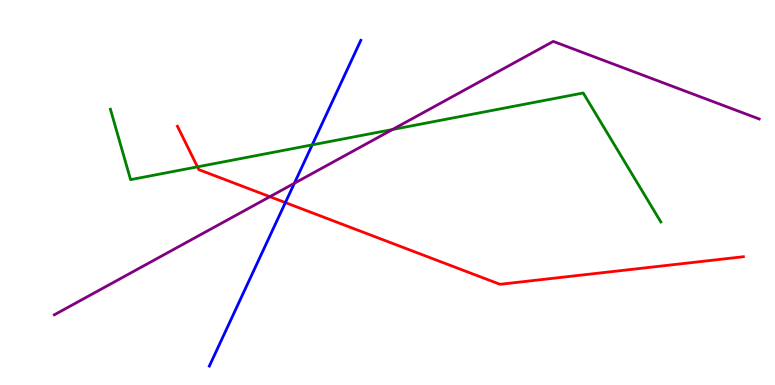[{'lines': ['blue', 'red'], 'intersections': [{'x': 3.68, 'y': 4.74}]}, {'lines': ['green', 'red'], 'intersections': [{'x': 2.55, 'y': 5.67}]}, {'lines': ['purple', 'red'], 'intersections': [{'x': 3.48, 'y': 4.89}]}, {'lines': ['blue', 'green'], 'intersections': [{'x': 4.03, 'y': 6.24}]}, {'lines': ['blue', 'purple'], 'intersections': [{'x': 3.8, 'y': 5.24}]}, {'lines': ['green', 'purple'], 'intersections': [{'x': 5.06, 'y': 6.64}]}]